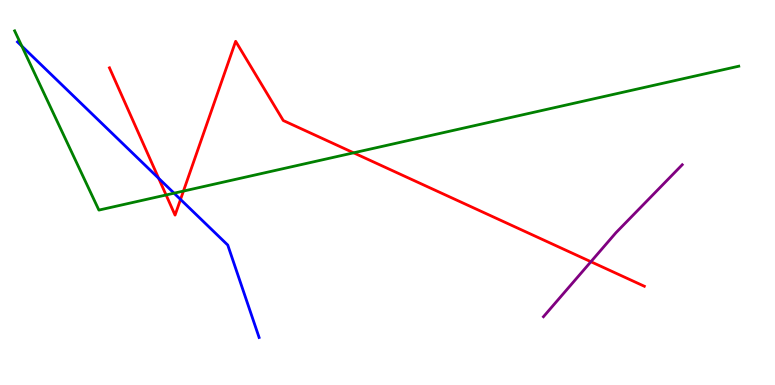[{'lines': ['blue', 'red'], 'intersections': [{'x': 2.05, 'y': 5.37}, {'x': 2.33, 'y': 4.82}]}, {'lines': ['green', 'red'], 'intersections': [{'x': 2.14, 'y': 4.94}, {'x': 2.37, 'y': 5.04}, {'x': 4.56, 'y': 6.03}]}, {'lines': ['purple', 'red'], 'intersections': [{'x': 7.62, 'y': 3.2}]}, {'lines': ['blue', 'green'], 'intersections': [{'x': 0.281, 'y': 8.8}, {'x': 2.25, 'y': 4.98}]}, {'lines': ['blue', 'purple'], 'intersections': []}, {'lines': ['green', 'purple'], 'intersections': []}]